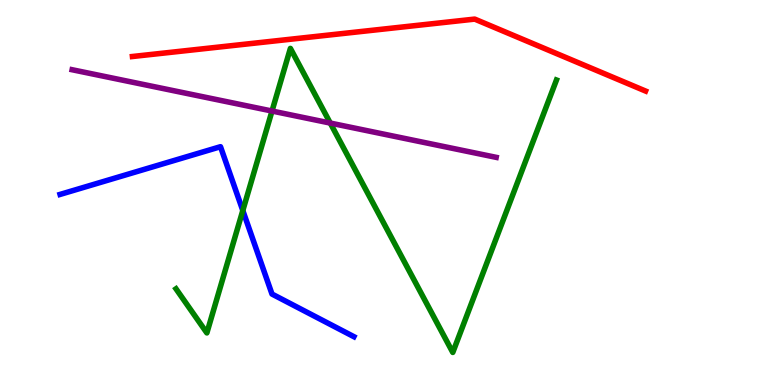[{'lines': ['blue', 'red'], 'intersections': []}, {'lines': ['green', 'red'], 'intersections': []}, {'lines': ['purple', 'red'], 'intersections': []}, {'lines': ['blue', 'green'], 'intersections': [{'x': 3.13, 'y': 4.53}]}, {'lines': ['blue', 'purple'], 'intersections': []}, {'lines': ['green', 'purple'], 'intersections': [{'x': 3.51, 'y': 7.12}, {'x': 4.26, 'y': 6.8}]}]